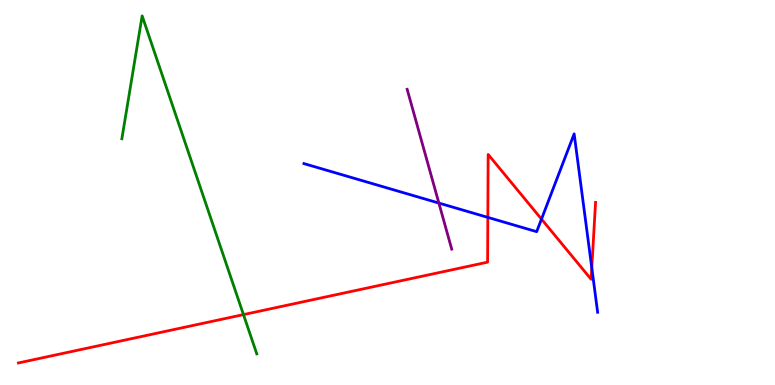[{'lines': ['blue', 'red'], 'intersections': [{'x': 6.29, 'y': 4.35}, {'x': 6.99, 'y': 4.31}, {'x': 7.64, 'y': 3.04}]}, {'lines': ['green', 'red'], 'intersections': [{'x': 3.14, 'y': 1.83}]}, {'lines': ['purple', 'red'], 'intersections': []}, {'lines': ['blue', 'green'], 'intersections': []}, {'lines': ['blue', 'purple'], 'intersections': [{'x': 5.66, 'y': 4.73}]}, {'lines': ['green', 'purple'], 'intersections': []}]